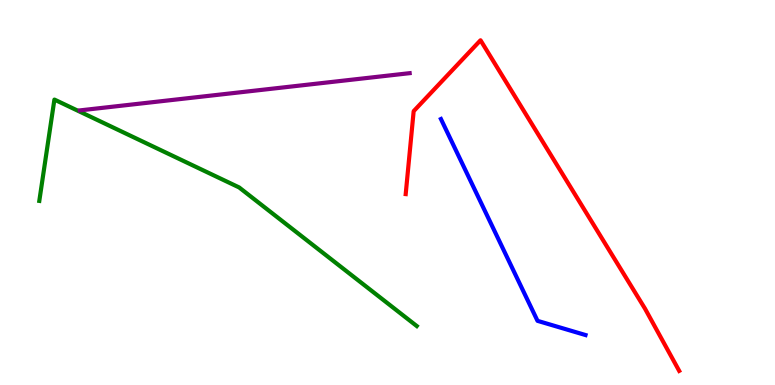[{'lines': ['blue', 'red'], 'intersections': []}, {'lines': ['green', 'red'], 'intersections': []}, {'lines': ['purple', 'red'], 'intersections': []}, {'lines': ['blue', 'green'], 'intersections': []}, {'lines': ['blue', 'purple'], 'intersections': []}, {'lines': ['green', 'purple'], 'intersections': []}]